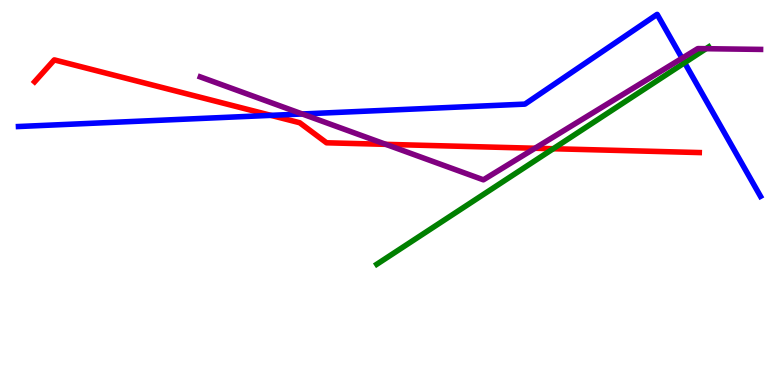[{'lines': ['blue', 'red'], 'intersections': [{'x': 3.5, 'y': 7.0}]}, {'lines': ['green', 'red'], 'intersections': [{'x': 7.14, 'y': 6.14}]}, {'lines': ['purple', 'red'], 'intersections': [{'x': 4.98, 'y': 6.25}, {'x': 6.9, 'y': 6.15}]}, {'lines': ['blue', 'green'], 'intersections': [{'x': 8.83, 'y': 8.37}]}, {'lines': ['blue', 'purple'], 'intersections': [{'x': 3.9, 'y': 7.04}, {'x': 8.8, 'y': 8.49}]}, {'lines': ['green', 'purple'], 'intersections': [{'x': 9.11, 'y': 8.74}]}]